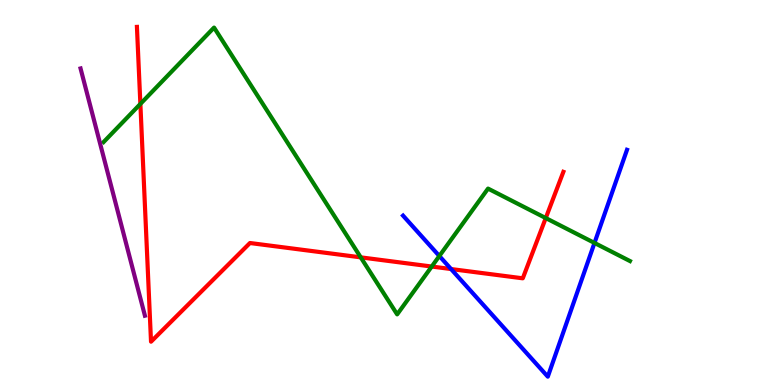[{'lines': ['blue', 'red'], 'intersections': [{'x': 5.82, 'y': 3.01}]}, {'lines': ['green', 'red'], 'intersections': [{'x': 1.81, 'y': 7.3}, {'x': 4.65, 'y': 3.32}, {'x': 5.57, 'y': 3.08}, {'x': 7.04, 'y': 4.34}]}, {'lines': ['purple', 'red'], 'intersections': []}, {'lines': ['blue', 'green'], 'intersections': [{'x': 5.67, 'y': 3.35}, {'x': 7.67, 'y': 3.69}]}, {'lines': ['blue', 'purple'], 'intersections': []}, {'lines': ['green', 'purple'], 'intersections': []}]